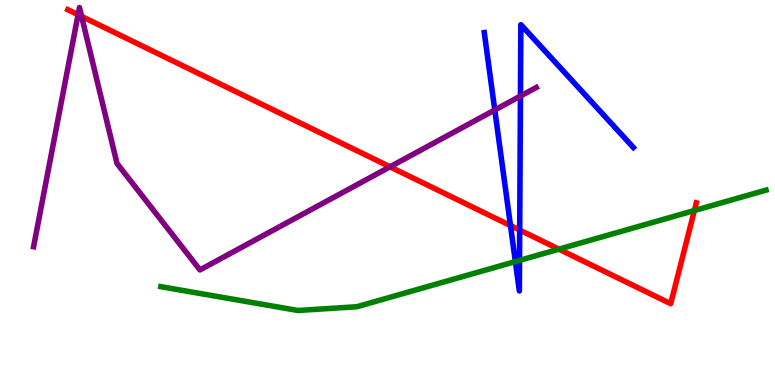[{'lines': ['blue', 'red'], 'intersections': [{'x': 6.59, 'y': 4.14}, {'x': 6.71, 'y': 4.02}]}, {'lines': ['green', 'red'], 'intersections': [{'x': 7.21, 'y': 3.53}, {'x': 8.96, 'y': 4.53}]}, {'lines': ['purple', 'red'], 'intersections': [{'x': 1.01, 'y': 9.62}, {'x': 1.05, 'y': 9.57}, {'x': 5.03, 'y': 5.67}]}, {'lines': ['blue', 'green'], 'intersections': [{'x': 6.65, 'y': 3.21}, {'x': 6.7, 'y': 3.24}]}, {'lines': ['blue', 'purple'], 'intersections': [{'x': 6.38, 'y': 7.14}, {'x': 6.72, 'y': 7.5}]}, {'lines': ['green', 'purple'], 'intersections': []}]